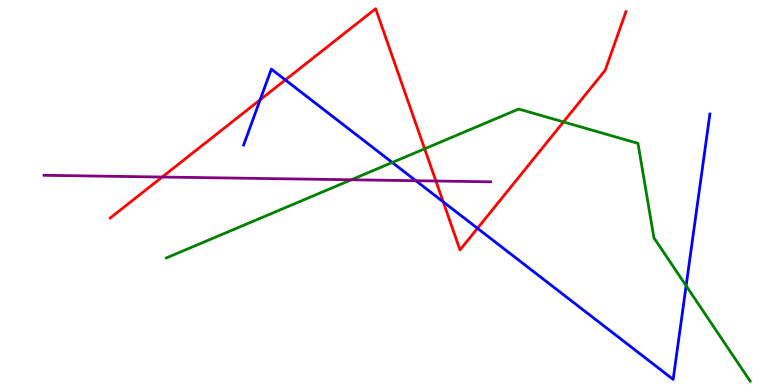[{'lines': ['blue', 'red'], 'intersections': [{'x': 3.36, 'y': 7.41}, {'x': 3.68, 'y': 7.92}, {'x': 5.72, 'y': 4.76}, {'x': 6.16, 'y': 4.07}]}, {'lines': ['green', 'red'], 'intersections': [{'x': 5.48, 'y': 6.14}, {'x': 7.27, 'y': 6.83}]}, {'lines': ['purple', 'red'], 'intersections': [{'x': 2.09, 'y': 5.4}, {'x': 5.62, 'y': 5.3}]}, {'lines': ['blue', 'green'], 'intersections': [{'x': 5.06, 'y': 5.78}, {'x': 8.85, 'y': 2.58}]}, {'lines': ['blue', 'purple'], 'intersections': [{'x': 5.37, 'y': 5.31}]}, {'lines': ['green', 'purple'], 'intersections': [{'x': 4.53, 'y': 5.33}]}]